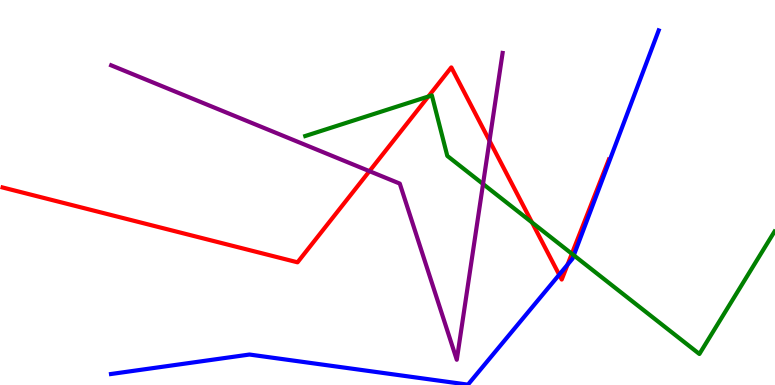[{'lines': ['blue', 'red'], 'intersections': [{'x': 7.22, 'y': 2.86}, {'x': 7.32, 'y': 3.13}]}, {'lines': ['green', 'red'], 'intersections': [{'x': 5.53, 'y': 7.49}, {'x': 6.86, 'y': 4.22}, {'x': 7.38, 'y': 3.41}]}, {'lines': ['purple', 'red'], 'intersections': [{'x': 4.77, 'y': 5.55}, {'x': 6.32, 'y': 6.34}]}, {'lines': ['blue', 'green'], 'intersections': [{'x': 7.4, 'y': 3.37}]}, {'lines': ['blue', 'purple'], 'intersections': []}, {'lines': ['green', 'purple'], 'intersections': [{'x': 6.23, 'y': 5.22}]}]